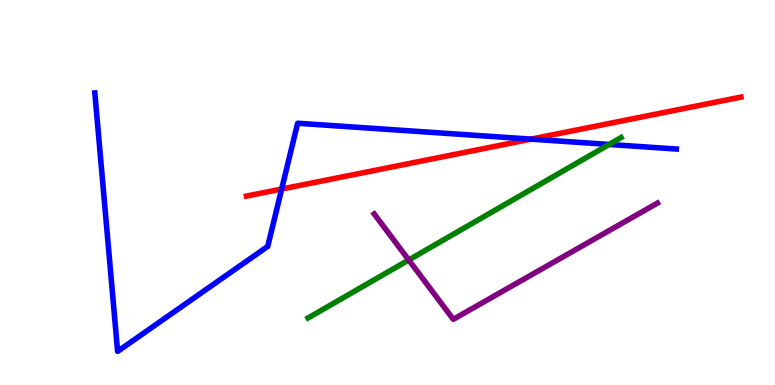[{'lines': ['blue', 'red'], 'intersections': [{'x': 3.63, 'y': 5.09}, {'x': 6.85, 'y': 6.39}]}, {'lines': ['green', 'red'], 'intersections': []}, {'lines': ['purple', 'red'], 'intersections': []}, {'lines': ['blue', 'green'], 'intersections': [{'x': 7.86, 'y': 6.25}]}, {'lines': ['blue', 'purple'], 'intersections': []}, {'lines': ['green', 'purple'], 'intersections': [{'x': 5.27, 'y': 3.25}]}]